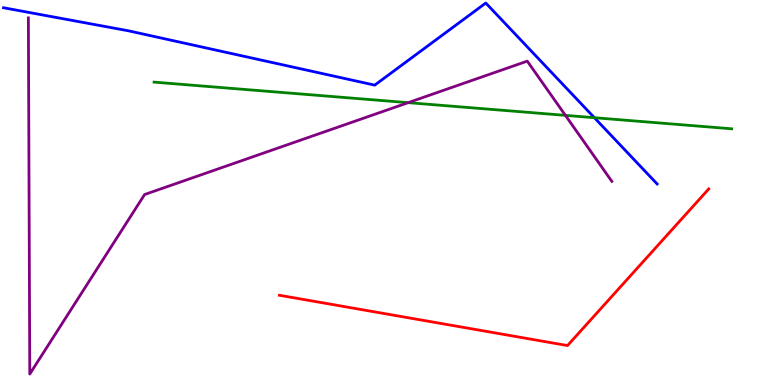[{'lines': ['blue', 'red'], 'intersections': []}, {'lines': ['green', 'red'], 'intersections': []}, {'lines': ['purple', 'red'], 'intersections': []}, {'lines': ['blue', 'green'], 'intersections': [{'x': 7.67, 'y': 6.94}]}, {'lines': ['blue', 'purple'], 'intersections': []}, {'lines': ['green', 'purple'], 'intersections': [{'x': 5.27, 'y': 7.33}, {'x': 7.3, 'y': 7.0}]}]